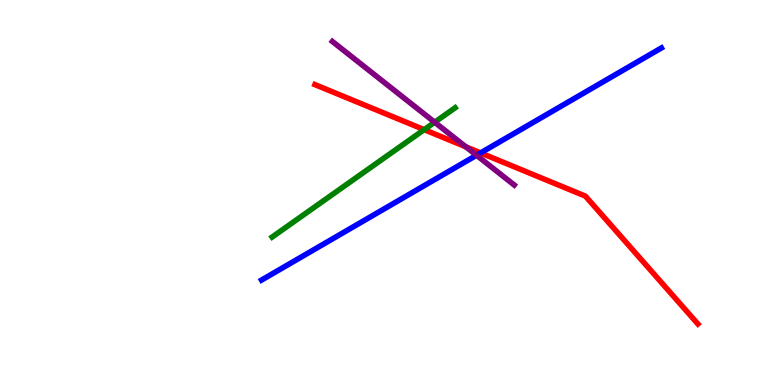[{'lines': ['blue', 'red'], 'intersections': [{'x': 6.2, 'y': 6.03}]}, {'lines': ['green', 'red'], 'intersections': [{'x': 5.47, 'y': 6.63}]}, {'lines': ['purple', 'red'], 'intersections': [{'x': 6.01, 'y': 6.19}]}, {'lines': ['blue', 'green'], 'intersections': []}, {'lines': ['blue', 'purple'], 'intersections': [{'x': 6.15, 'y': 5.97}]}, {'lines': ['green', 'purple'], 'intersections': [{'x': 5.61, 'y': 6.83}]}]